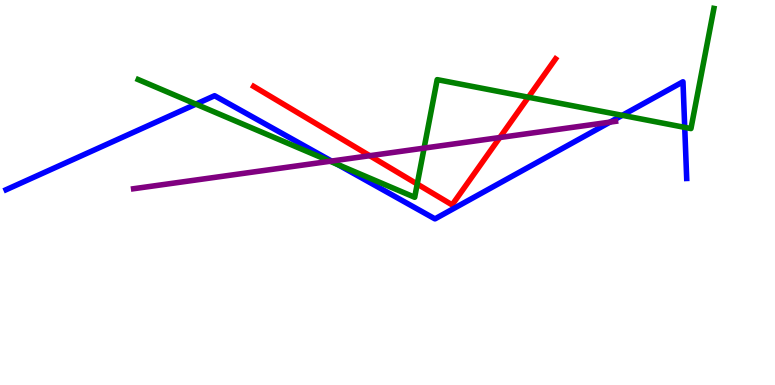[{'lines': ['blue', 'red'], 'intersections': []}, {'lines': ['green', 'red'], 'intersections': [{'x': 5.38, 'y': 5.22}, {'x': 6.82, 'y': 7.47}]}, {'lines': ['purple', 'red'], 'intersections': [{'x': 4.77, 'y': 5.96}, {'x': 6.45, 'y': 6.43}]}, {'lines': ['blue', 'green'], 'intersections': [{'x': 2.53, 'y': 7.3}, {'x': 4.36, 'y': 5.73}, {'x': 8.03, 'y': 7.0}, {'x': 8.84, 'y': 6.69}]}, {'lines': ['blue', 'purple'], 'intersections': [{'x': 4.28, 'y': 5.82}, {'x': 7.87, 'y': 6.83}]}, {'lines': ['green', 'purple'], 'intersections': [{'x': 4.26, 'y': 5.81}, {'x': 5.47, 'y': 6.15}]}]